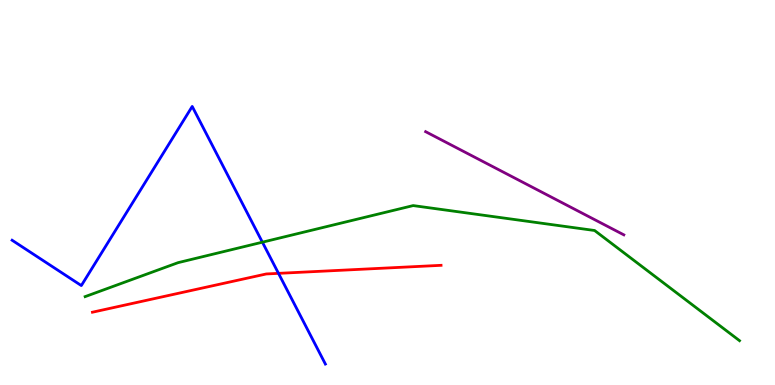[{'lines': ['blue', 'red'], 'intersections': [{'x': 3.59, 'y': 2.9}]}, {'lines': ['green', 'red'], 'intersections': []}, {'lines': ['purple', 'red'], 'intersections': []}, {'lines': ['blue', 'green'], 'intersections': [{'x': 3.39, 'y': 3.71}]}, {'lines': ['blue', 'purple'], 'intersections': []}, {'lines': ['green', 'purple'], 'intersections': []}]